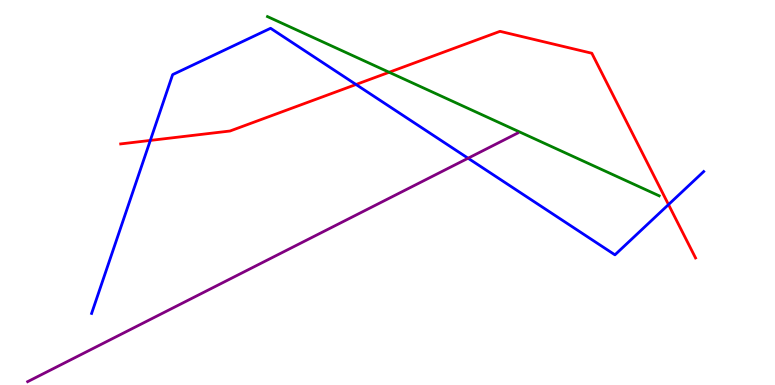[{'lines': ['blue', 'red'], 'intersections': [{'x': 1.94, 'y': 6.35}, {'x': 4.59, 'y': 7.81}, {'x': 8.63, 'y': 4.69}]}, {'lines': ['green', 'red'], 'intersections': [{'x': 5.02, 'y': 8.12}]}, {'lines': ['purple', 'red'], 'intersections': []}, {'lines': ['blue', 'green'], 'intersections': []}, {'lines': ['blue', 'purple'], 'intersections': [{'x': 6.04, 'y': 5.89}]}, {'lines': ['green', 'purple'], 'intersections': []}]